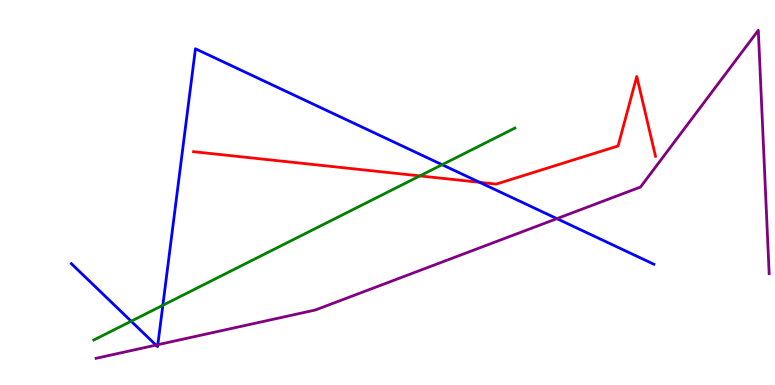[{'lines': ['blue', 'red'], 'intersections': [{'x': 6.19, 'y': 5.26}]}, {'lines': ['green', 'red'], 'intersections': [{'x': 5.42, 'y': 5.43}]}, {'lines': ['purple', 'red'], 'intersections': []}, {'lines': ['blue', 'green'], 'intersections': [{'x': 1.69, 'y': 1.66}, {'x': 2.1, 'y': 2.07}, {'x': 5.7, 'y': 5.72}]}, {'lines': ['blue', 'purple'], 'intersections': [{'x': 2.01, 'y': 1.04}, {'x': 2.04, 'y': 1.05}, {'x': 7.19, 'y': 4.32}]}, {'lines': ['green', 'purple'], 'intersections': []}]